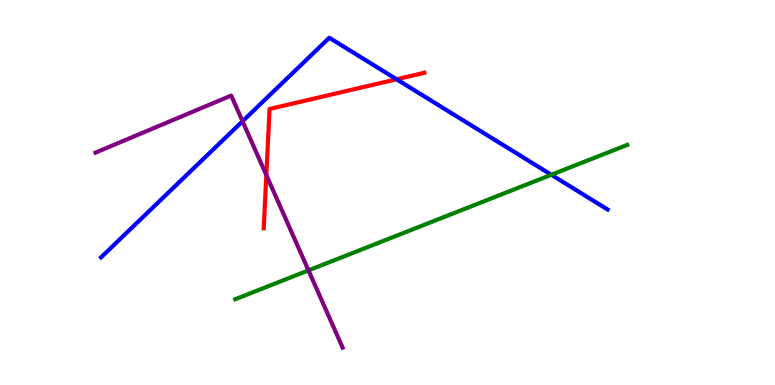[{'lines': ['blue', 'red'], 'intersections': [{'x': 5.12, 'y': 7.94}]}, {'lines': ['green', 'red'], 'intersections': []}, {'lines': ['purple', 'red'], 'intersections': [{'x': 3.44, 'y': 5.45}]}, {'lines': ['blue', 'green'], 'intersections': [{'x': 7.11, 'y': 5.46}]}, {'lines': ['blue', 'purple'], 'intersections': [{'x': 3.13, 'y': 6.85}]}, {'lines': ['green', 'purple'], 'intersections': [{'x': 3.98, 'y': 2.98}]}]